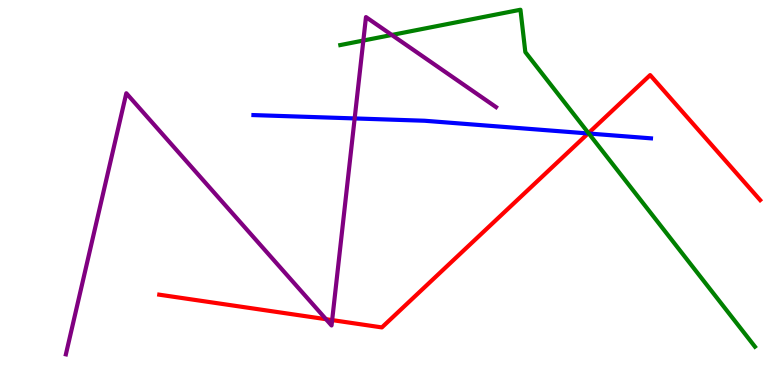[{'lines': ['blue', 'red'], 'intersections': [{'x': 7.59, 'y': 6.53}]}, {'lines': ['green', 'red'], 'intersections': [{'x': 7.59, 'y': 6.54}]}, {'lines': ['purple', 'red'], 'intersections': [{'x': 4.21, 'y': 1.71}, {'x': 4.29, 'y': 1.69}]}, {'lines': ['blue', 'green'], 'intersections': [{'x': 7.6, 'y': 6.53}]}, {'lines': ['blue', 'purple'], 'intersections': [{'x': 4.58, 'y': 6.92}]}, {'lines': ['green', 'purple'], 'intersections': [{'x': 4.69, 'y': 8.95}, {'x': 5.06, 'y': 9.09}]}]